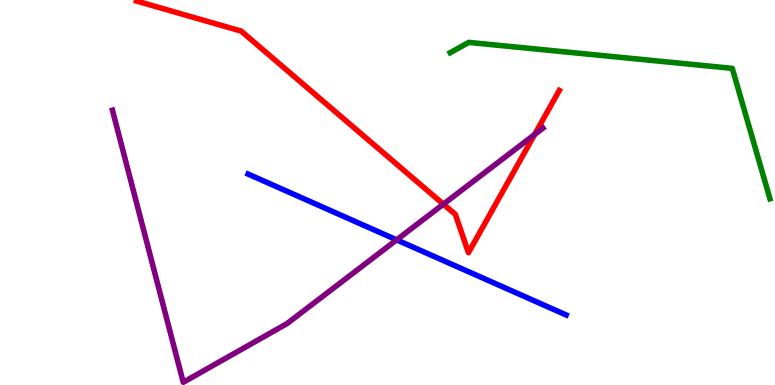[{'lines': ['blue', 'red'], 'intersections': []}, {'lines': ['green', 'red'], 'intersections': []}, {'lines': ['purple', 'red'], 'intersections': [{'x': 5.72, 'y': 4.7}, {'x': 6.9, 'y': 6.51}]}, {'lines': ['blue', 'green'], 'intersections': []}, {'lines': ['blue', 'purple'], 'intersections': [{'x': 5.12, 'y': 3.77}]}, {'lines': ['green', 'purple'], 'intersections': []}]